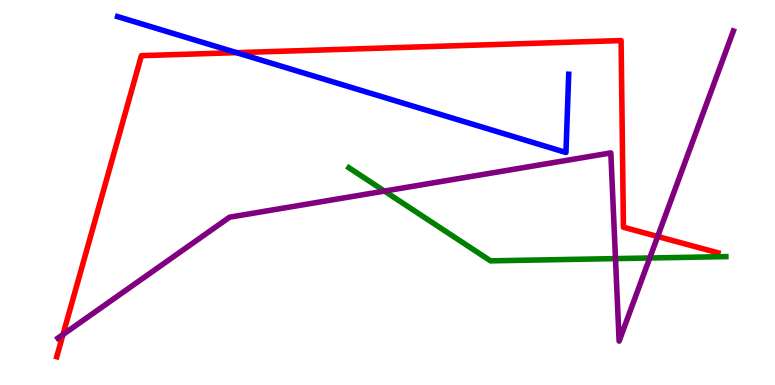[{'lines': ['blue', 'red'], 'intersections': [{'x': 3.05, 'y': 8.63}]}, {'lines': ['green', 'red'], 'intersections': []}, {'lines': ['purple', 'red'], 'intersections': [{'x': 0.813, 'y': 1.31}, {'x': 8.49, 'y': 3.86}]}, {'lines': ['blue', 'green'], 'intersections': []}, {'lines': ['blue', 'purple'], 'intersections': []}, {'lines': ['green', 'purple'], 'intersections': [{'x': 4.96, 'y': 5.04}, {'x': 7.94, 'y': 3.28}, {'x': 8.38, 'y': 3.3}]}]